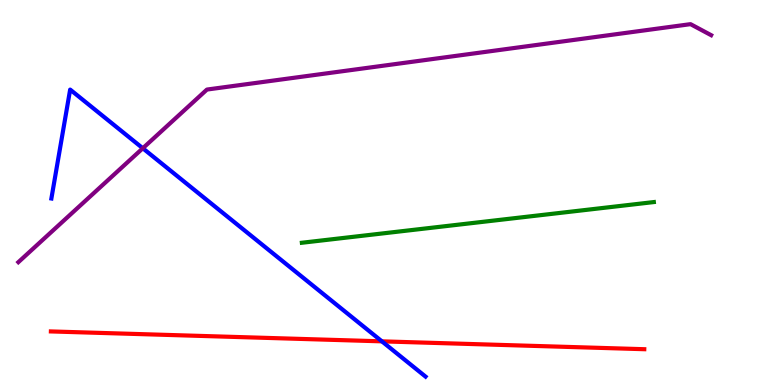[{'lines': ['blue', 'red'], 'intersections': [{'x': 4.93, 'y': 1.13}]}, {'lines': ['green', 'red'], 'intersections': []}, {'lines': ['purple', 'red'], 'intersections': []}, {'lines': ['blue', 'green'], 'intersections': []}, {'lines': ['blue', 'purple'], 'intersections': [{'x': 1.84, 'y': 6.15}]}, {'lines': ['green', 'purple'], 'intersections': []}]